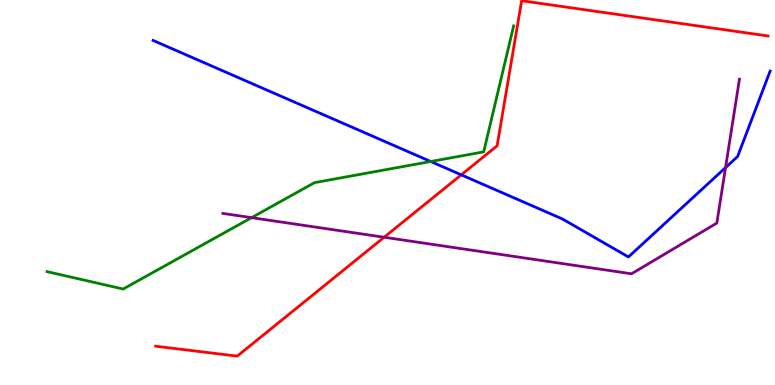[{'lines': ['blue', 'red'], 'intersections': [{'x': 5.95, 'y': 5.46}]}, {'lines': ['green', 'red'], 'intersections': []}, {'lines': ['purple', 'red'], 'intersections': [{'x': 4.96, 'y': 3.84}]}, {'lines': ['blue', 'green'], 'intersections': [{'x': 5.56, 'y': 5.8}]}, {'lines': ['blue', 'purple'], 'intersections': [{'x': 9.36, 'y': 5.65}]}, {'lines': ['green', 'purple'], 'intersections': [{'x': 3.25, 'y': 4.35}]}]